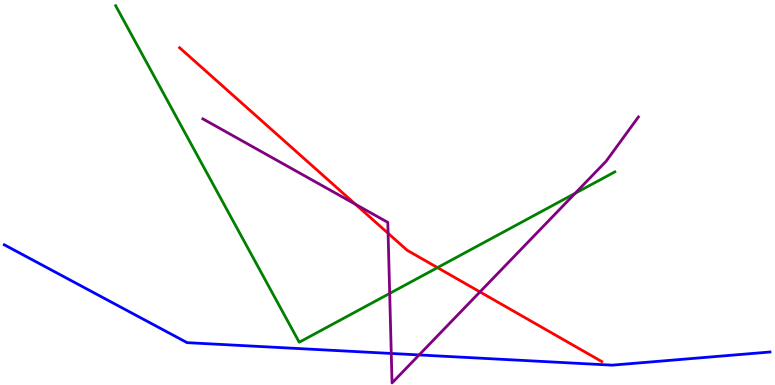[{'lines': ['blue', 'red'], 'intersections': []}, {'lines': ['green', 'red'], 'intersections': [{'x': 5.64, 'y': 3.05}]}, {'lines': ['purple', 'red'], 'intersections': [{'x': 4.59, 'y': 4.69}, {'x': 5.01, 'y': 3.94}, {'x': 6.19, 'y': 2.42}]}, {'lines': ['blue', 'green'], 'intersections': []}, {'lines': ['blue', 'purple'], 'intersections': [{'x': 5.05, 'y': 0.819}, {'x': 5.41, 'y': 0.781}]}, {'lines': ['green', 'purple'], 'intersections': [{'x': 5.03, 'y': 2.38}, {'x': 7.42, 'y': 4.98}]}]